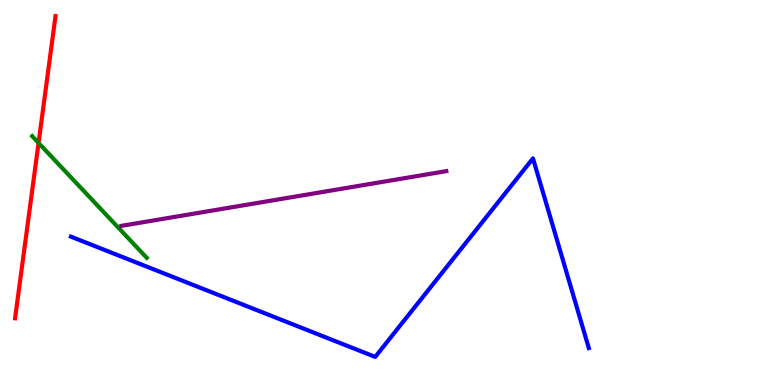[{'lines': ['blue', 'red'], 'intersections': []}, {'lines': ['green', 'red'], 'intersections': [{'x': 0.497, 'y': 6.29}]}, {'lines': ['purple', 'red'], 'intersections': []}, {'lines': ['blue', 'green'], 'intersections': []}, {'lines': ['blue', 'purple'], 'intersections': []}, {'lines': ['green', 'purple'], 'intersections': []}]